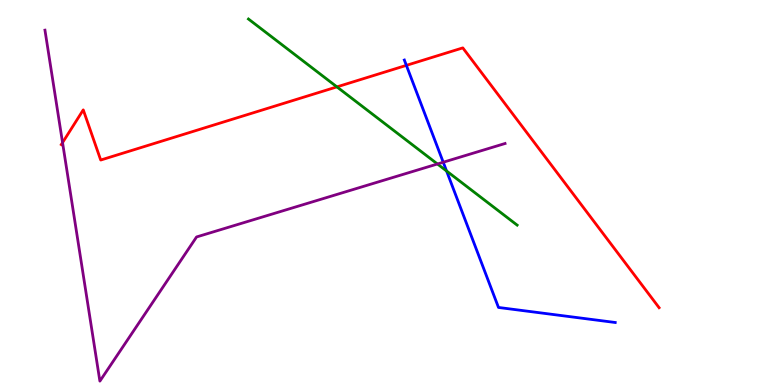[{'lines': ['blue', 'red'], 'intersections': [{'x': 5.24, 'y': 8.3}]}, {'lines': ['green', 'red'], 'intersections': [{'x': 4.35, 'y': 7.74}]}, {'lines': ['purple', 'red'], 'intersections': [{'x': 0.807, 'y': 6.3}]}, {'lines': ['blue', 'green'], 'intersections': [{'x': 5.76, 'y': 5.56}]}, {'lines': ['blue', 'purple'], 'intersections': [{'x': 5.72, 'y': 5.79}]}, {'lines': ['green', 'purple'], 'intersections': [{'x': 5.64, 'y': 5.74}]}]